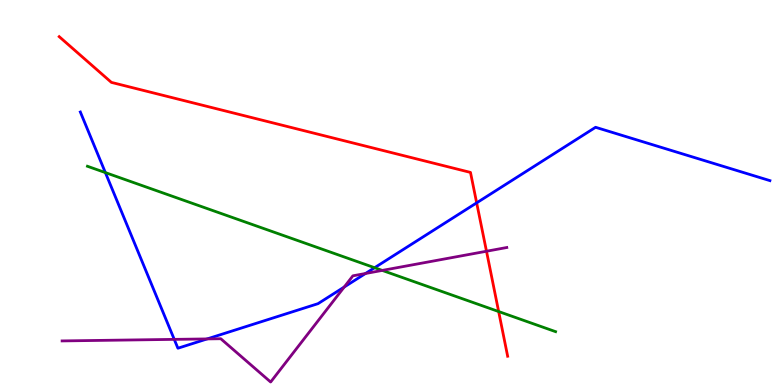[{'lines': ['blue', 'red'], 'intersections': [{'x': 6.15, 'y': 4.73}]}, {'lines': ['green', 'red'], 'intersections': [{'x': 6.43, 'y': 1.91}]}, {'lines': ['purple', 'red'], 'intersections': [{'x': 6.28, 'y': 3.47}]}, {'lines': ['blue', 'green'], 'intersections': [{'x': 1.36, 'y': 5.52}, {'x': 4.83, 'y': 3.05}]}, {'lines': ['blue', 'purple'], 'intersections': [{'x': 2.25, 'y': 1.19}, {'x': 2.67, 'y': 1.2}, {'x': 4.44, 'y': 2.54}, {'x': 4.72, 'y': 2.9}]}, {'lines': ['green', 'purple'], 'intersections': [{'x': 4.93, 'y': 2.98}]}]